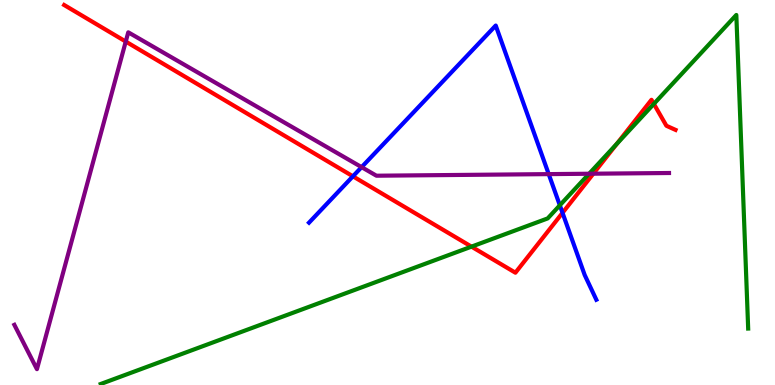[{'lines': ['blue', 'red'], 'intersections': [{'x': 4.55, 'y': 5.42}, {'x': 7.26, 'y': 4.47}]}, {'lines': ['green', 'red'], 'intersections': [{'x': 6.08, 'y': 3.59}, {'x': 7.96, 'y': 6.26}, {'x': 8.44, 'y': 7.3}]}, {'lines': ['purple', 'red'], 'intersections': [{'x': 1.62, 'y': 8.92}, {'x': 7.66, 'y': 5.49}]}, {'lines': ['blue', 'green'], 'intersections': [{'x': 7.22, 'y': 4.67}]}, {'lines': ['blue', 'purple'], 'intersections': [{'x': 4.67, 'y': 5.66}, {'x': 7.08, 'y': 5.48}]}, {'lines': ['green', 'purple'], 'intersections': [{'x': 7.6, 'y': 5.49}]}]